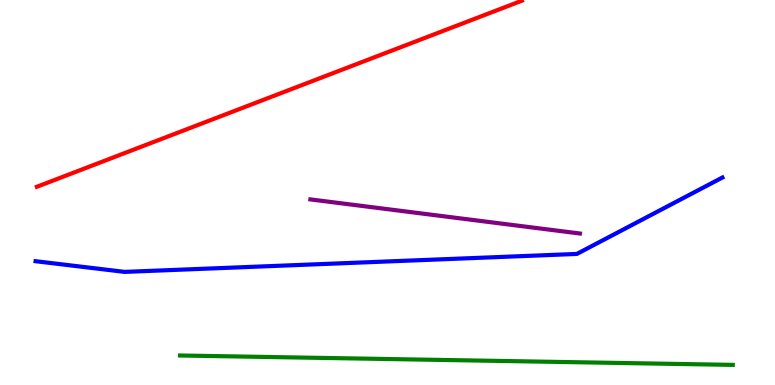[{'lines': ['blue', 'red'], 'intersections': []}, {'lines': ['green', 'red'], 'intersections': []}, {'lines': ['purple', 'red'], 'intersections': []}, {'lines': ['blue', 'green'], 'intersections': []}, {'lines': ['blue', 'purple'], 'intersections': []}, {'lines': ['green', 'purple'], 'intersections': []}]